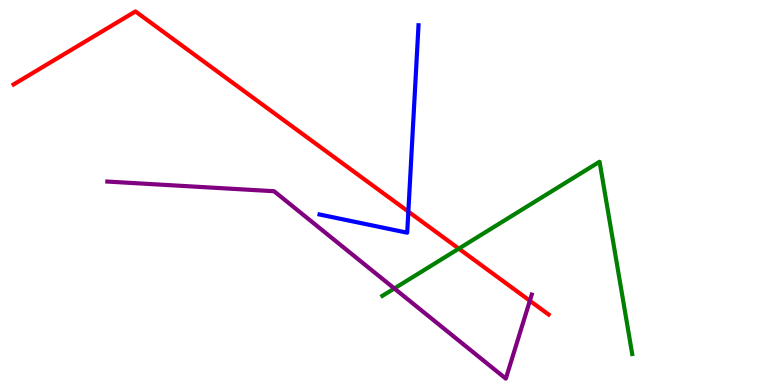[{'lines': ['blue', 'red'], 'intersections': [{'x': 5.27, 'y': 4.5}]}, {'lines': ['green', 'red'], 'intersections': [{'x': 5.92, 'y': 3.54}]}, {'lines': ['purple', 'red'], 'intersections': [{'x': 6.84, 'y': 2.19}]}, {'lines': ['blue', 'green'], 'intersections': []}, {'lines': ['blue', 'purple'], 'intersections': []}, {'lines': ['green', 'purple'], 'intersections': [{'x': 5.09, 'y': 2.51}]}]